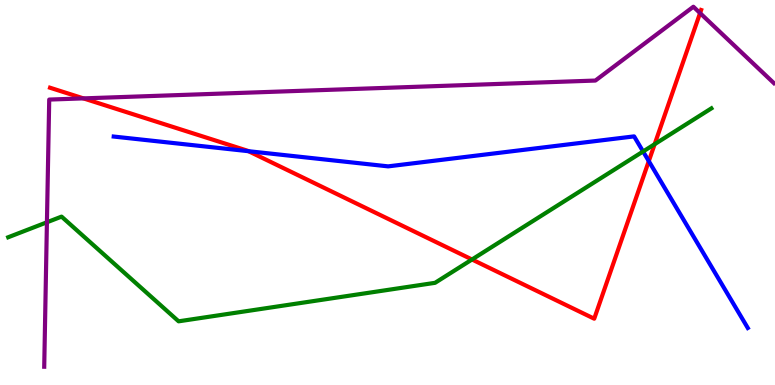[{'lines': ['blue', 'red'], 'intersections': [{'x': 3.21, 'y': 6.07}, {'x': 8.37, 'y': 5.81}]}, {'lines': ['green', 'red'], 'intersections': [{'x': 6.09, 'y': 3.26}, {'x': 8.45, 'y': 6.25}]}, {'lines': ['purple', 'red'], 'intersections': [{'x': 1.08, 'y': 7.44}, {'x': 9.03, 'y': 9.66}]}, {'lines': ['blue', 'green'], 'intersections': [{'x': 8.3, 'y': 6.07}]}, {'lines': ['blue', 'purple'], 'intersections': []}, {'lines': ['green', 'purple'], 'intersections': [{'x': 0.606, 'y': 4.23}]}]